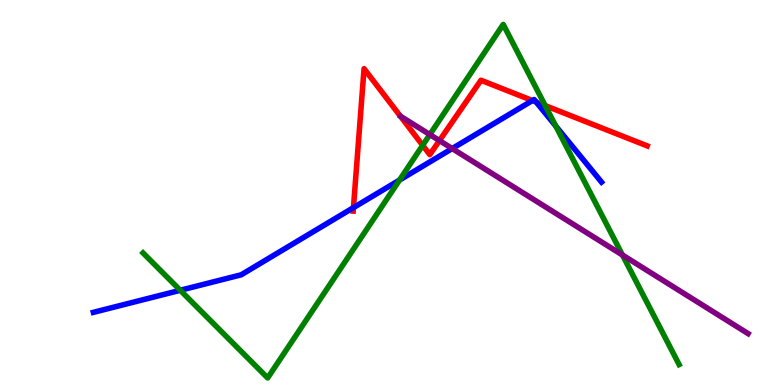[{'lines': ['blue', 'red'], 'intersections': [{'x': 4.56, 'y': 4.61}, {'x': 6.87, 'y': 7.39}, {'x': 6.92, 'y': 7.35}]}, {'lines': ['green', 'red'], 'intersections': [{'x': 5.45, 'y': 6.23}, {'x': 7.03, 'y': 7.26}]}, {'lines': ['purple', 'red'], 'intersections': [{'x': 5.67, 'y': 6.35}]}, {'lines': ['blue', 'green'], 'intersections': [{'x': 2.33, 'y': 2.46}, {'x': 5.15, 'y': 5.32}, {'x': 7.17, 'y': 6.73}]}, {'lines': ['blue', 'purple'], 'intersections': [{'x': 5.83, 'y': 6.14}]}, {'lines': ['green', 'purple'], 'intersections': [{'x': 5.55, 'y': 6.5}, {'x': 8.03, 'y': 3.38}]}]